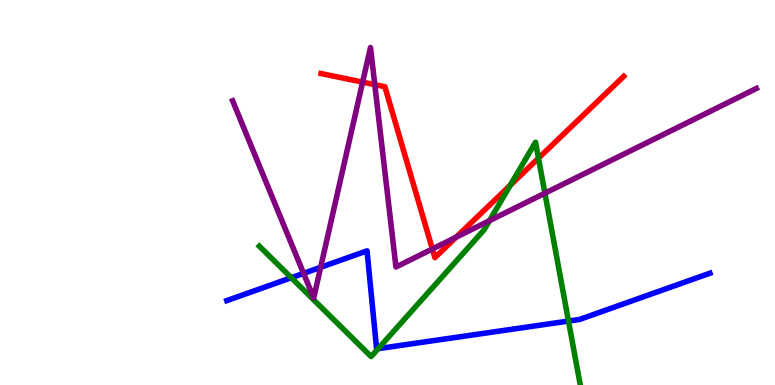[{'lines': ['blue', 'red'], 'intersections': []}, {'lines': ['green', 'red'], 'intersections': [{'x': 6.58, 'y': 5.19}, {'x': 6.95, 'y': 5.89}]}, {'lines': ['purple', 'red'], 'intersections': [{'x': 4.68, 'y': 7.87}, {'x': 4.84, 'y': 7.8}, {'x': 5.58, 'y': 3.53}, {'x': 5.89, 'y': 3.84}]}, {'lines': ['blue', 'green'], 'intersections': [{'x': 3.76, 'y': 2.79}, {'x': 4.88, 'y': 0.944}, {'x': 7.34, 'y': 1.66}]}, {'lines': ['blue', 'purple'], 'intersections': [{'x': 3.92, 'y': 2.9}, {'x': 4.14, 'y': 3.06}]}, {'lines': ['green', 'purple'], 'intersections': [{'x': 6.32, 'y': 4.27}, {'x': 7.03, 'y': 4.98}]}]